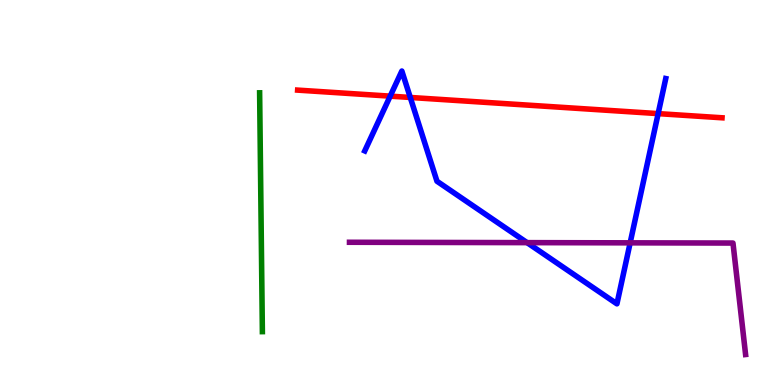[{'lines': ['blue', 'red'], 'intersections': [{'x': 5.03, 'y': 7.5}, {'x': 5.29, 'y': 7.47}, {'x': 8.49, 'y': 7.05}]}, {'lines': ['green', 'red'], 'intersections': []}, {'lines': ['purple', 'red'], 'intersections': []}, {'lines': ['blue', 'green'], 'intersections': []}, {'lines': ['blue', 'purple'], 'intersections': [{'x': 6.8, 'y': 3.7}, {'x': 8.13, 'y': 3.69}]}, {'lines': ['green', 'purple'], 'intersections': []}]